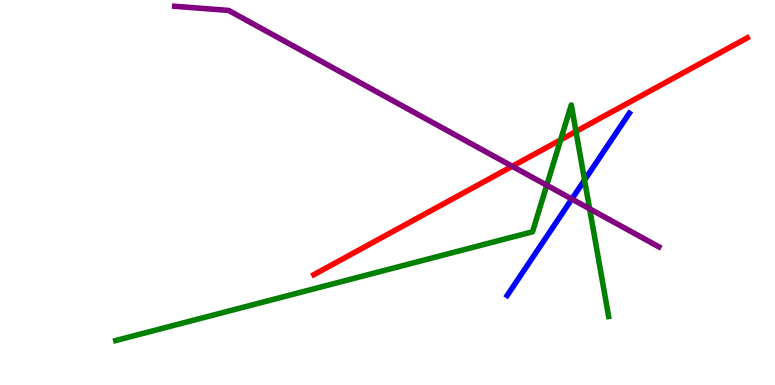[{'lines': ['blue', 'red'], 'intersections': []}, {'lines': ['green', 'red'], 'intersections': [{'x': 7.23, 'y': 6.37}, {'x': 7.43, 'y': 6.59}]}, {'lines': ['purple', 'red'], 'intersections': [{'x': 6.61, 'y': 5.68}]}, {'lines': ['blue', 'green'], 'intersections': [{'x': 7.54, 'y': 5.32}]}, {'lines': ['blue', 'purple'], 'intersections': [{'x': 7.38, 'y': 4.83}]}, {'lines': ['green', 'purple'], 'intersections': [{'x': 7.05, 'y': 5.19}, {'x': 7.61, 'y': 4.58}]}]